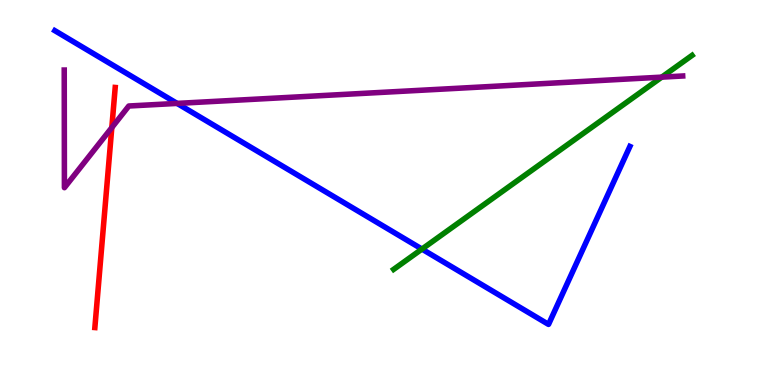[{'lines': ['blue', 'red'], 'intersections': []}, {'lines': ['green', 'red'], 'intersections': []}, {'lines': ['purple', 'red'], 'intersections': [{'x': 1.44, 'y': 6.69}]}, {'lines': ['blue', 'green'], 'intersections': [{'x': 5.44, 'y': 3.53}]}, {'lines': ['blue', 'purple'], 'intersections': [{'x': 2.29, 'y': 7.31}]}, {'lines': ['green', 'purple'], 'intersections': [{'x': 8.54, 'y': 8.0}]}]